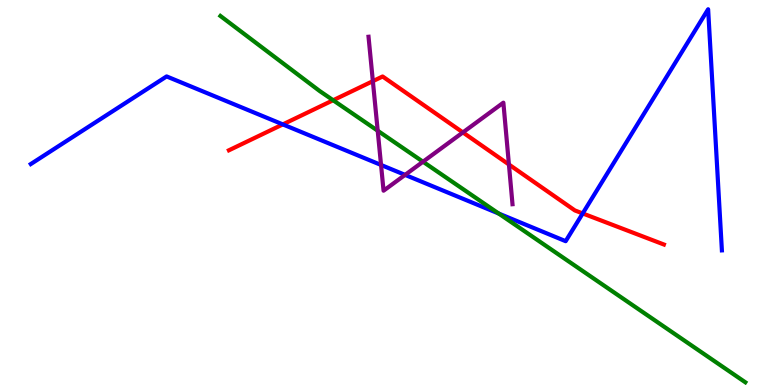[{'lines': ['blue', 'red'], 'intersections': [{'x': 3.65, 'y': 6.77}, {'x': 7.52, 'y': 4.46}]}, {'lines': ['green', 'red'], 'intersections': [{'x': 4.3, 'y': 7.4}]}, {'lines': ['purple', 'red'], 'intersections': [{'x': 4.81, 'y': 7.89}, {'x': 5.97, 'y': 6.56}, {'x': 6.57, 'y': 5.73}]}, {'lines': ['blue', 'green'], 'intersections': [{'x': 6.44, 'y': 4.45}]}, {'lines': ['blue', 'purple'], 'intersections': [{'x': 4.92, 'y': 5.72}, {'x': 5.23, 'y': 5.46}]}, {'lines': ['green', 'purple'], 'intersections': [{'x': 4.87, 'y': 6.6}, {'x': 5.46, 'y': 5.8}]}]